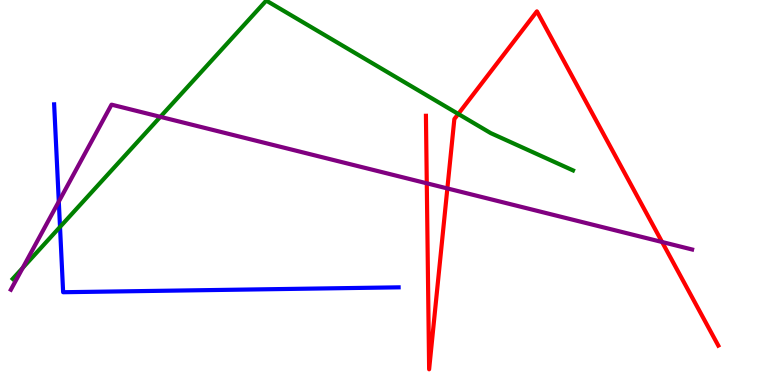[{'lines': ['blue', 'red'], 'intersections': []}, {'lines': ['green', 'red'], 'intersections': [{'x': 5.91, 'y': 7.04}]}, {'lines': ['purple', 'red'], 'intersections': [{'x': 5.51, 'y': 5.24}, {'x': 5.77, 'y': 5.11}, {'x': 8.54, 'y': 3.71}]}, {'lines': ['blue', 'green'], 'intersections': [{'x': 0.774, 'y': 4.11}]}, {'lines': ['blue', 'purple'], 'intersections': [{'x': 0.759, 'y': 4.76}]}, {'lines': ['green', 'purple'], 'intersections': [{'x': 0.294, 'y': 3.04}, {'x': 2.07, 'y': 6.97}]}]